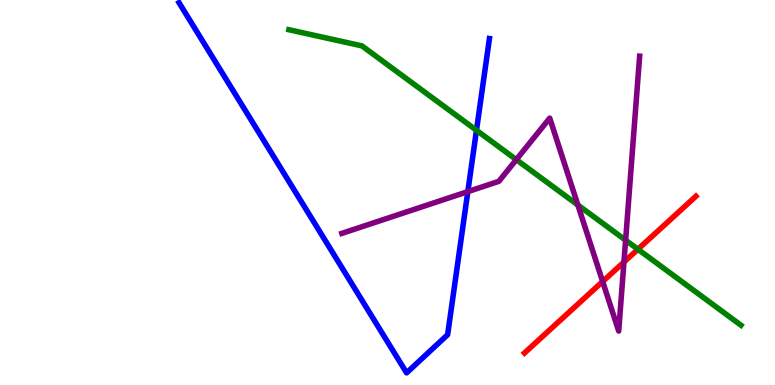[{'lines': ['blue', 'red'], 'intersections': []}, {'lines': ['green', 'red'], 'intersections': [{'x': 8.23, 'y': 3.53}]}, {'lines': ['purple', 'red'], 'intersections': [{'x': 7.78, 'y': 2.69}, {'x': 8.05, 'y': 3.19}]}, {'lines': ['blue', 'green'], 'intersections': [{'x': 6.15, 'y': 6.62}]}, {'lines': ['blue', 'purple'], 'intersections': [{'x': 6.04, 'y': 5.02}]}, {'lines': ['green', 'purple'], 'intersections': [{'x': 6.66, 'y': 5.85}, {'x': 7.46, 'y': 4.68}, {'x': 8.07, 'y': 3.76}]}]